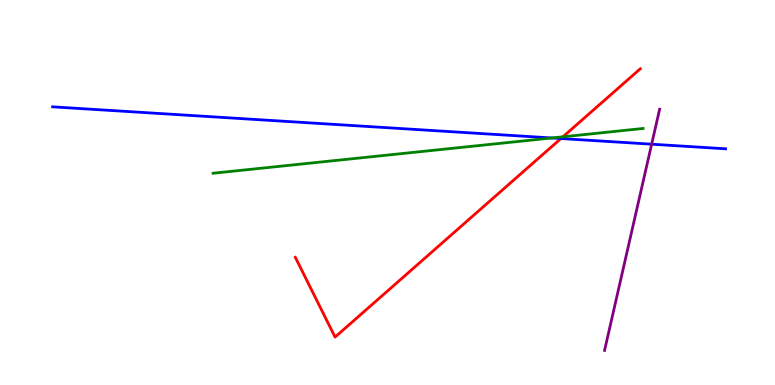[{'lines': ['blue', 'red'], 'intersections': [{'x': 7.24, 'y': 6.4}]}, {'lines': ['green', 'red'], 'intersections': [{'x': 7.26, 'y': 6.45}]}, {'lines': ['purple', 'red'], 'intersections': []}, {'lines': ['blue', 'green'], 'intersections': [{'x': 7.12, 'y': 6.42}]}, {'lines': ['blue', 'purple'], 'intersections': [{'x': 8.41, 'y': 6.25}]}, {'lines': ['green', 'purple'], 'intersections': []}]